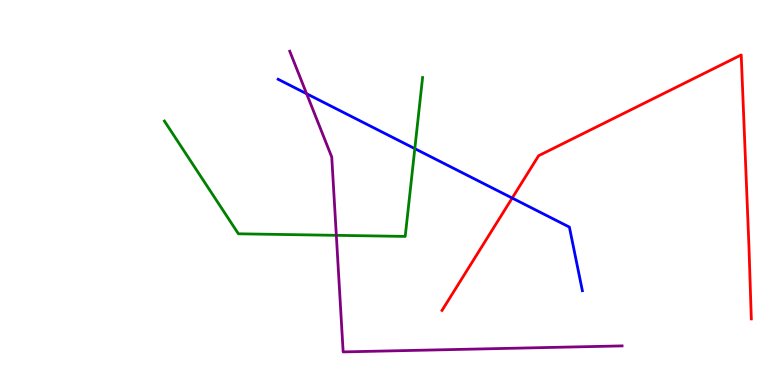[{'lines': ['blue', 'red'], 'intersections': [{'x': 6.61, 'y': 4.86}]}, {'lines': ['green', 'red'], 'intersections': []}, {'lines': ['purple', 'red'], 'intersections': []}, {'lines': ['blue', 'green'], 'intersections': [{'x': 5.35, 'y': 6.14}]}, {'lines': ['blue', 'purple'], 'intersections': [{'x': 3.96, 'y': 7.57}]}, {'lines': ['green', 'purple'], 'intersections': [{'x': 4.34, 'y': 3.89}]}]